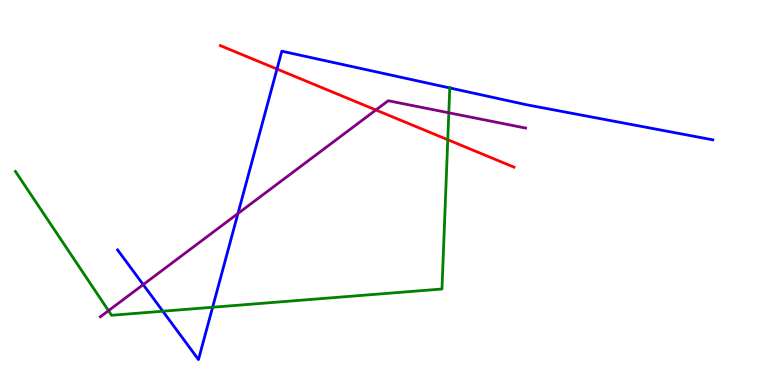[{'lines': ['blue', 'red'], 'intersections': [{'x': 3.57, 'y': 8.21}]}, {'lines': ['green', 'red'], 'intersections': [{'x': 5.78, 'y': 6.37}]}, {'lines': ['purple', 'red'], 'intersections': [{'x': 4.85, 'y': 7.14}]}, {'lines': ['blue', 'green'], 'intersections': [{'x': 2.1, 'y': 1.92}, {'x': 2.74, 'y': 2.02}, {'x': 5.8, 'y': 7.72}]}, {'lines': ['blue', 'purple'], 'intersections': [{'x': 1.85, 'y': 2.61}, {'x': 3.07, 'y': 4.45}]}, {'lines': ['green', 'purple'], 'intersections': [{'x': 1.4, 'y': 1.93}, {'x': 5.79, 'y': 7.07}]}]